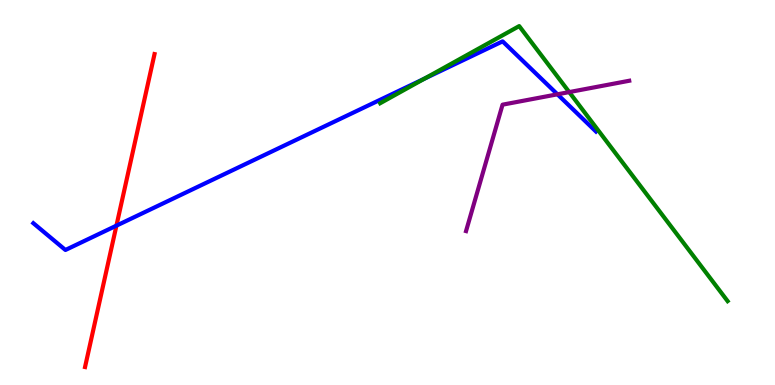[{'lines': ['blue', 'red'], 'intersections': [{'x': 1.5, 'y': 4.14}]}, {'lines': ['green', 'red'], 'intersections': []}, {'lines': ['purple', 'red'], 'intersections': []}, {'lines': ['blue', 'green'], 'intersections': [{'x': 5.48, 'y': 7.96}]}, {'lines': ['blue', 'purple'], 'intersections': [{'x': 7.19, 'y': 7.55}]}, {'lines': ['green', 'purple'], 'intersections': [{'x': 7.34, 'y': 7.61}]}]